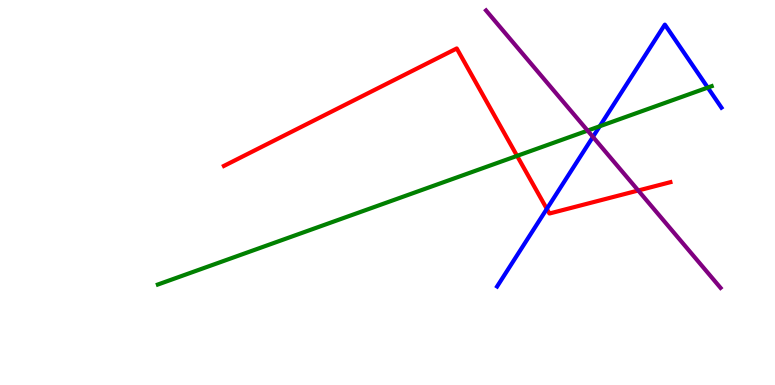[{'lines': ['blue', 'red'], 'intersections': [{'x': 7.06, 'y': 4.57}]}, {'lines': ['green', 'red'], 'intersections': [{'x': 6.67, 'y': 5.95}]}, {'lines': ['purple', 'red'], 'intersections': [{'x': 8.24, 'y': 5.05}]}, {'lines': ['blue', 'green'], 'intersections': [{'x': 7.74, 'y': 6.72}, {'x': 9.13, 'y': 7.73}]}, {'lines': ['blue', 'purple'], 'intersections': [{'x': 7.65, 'y': 6.44}]}, {'lines': ['green', 'purple'], 'intersections': [{'x': 7.58, 'y': 6.61}]}]